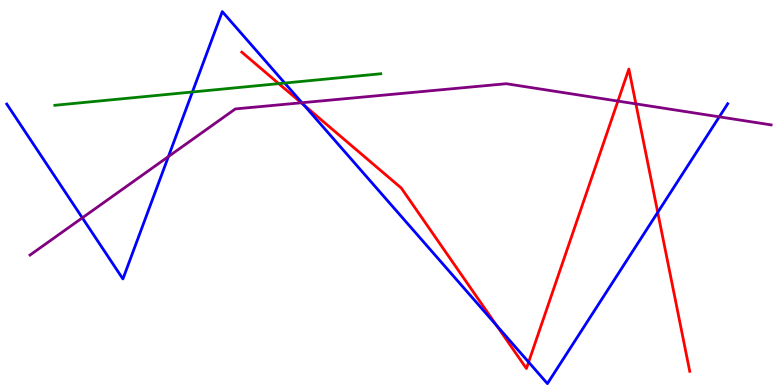[{'lines': ['blue', 'red'], 'intersections': [{'x': 3.92, 'y': 7.27}, {'x': 6.41, 'y': 1.55}, {'x': 6.82, 'y': 0.595}, {'x': 8.49, 'y': 4.48}]}, {'lines': ['green', 'red'], 'intersections': [{'x': 3.6, 'y': 7.83}]}, {'lines': ['purple', 'red'], 'intersections': [{'x': 3.89, 'y': 7.33}, {'x': 7.97, 'y': 7.37}, {'x': 8.2, 'y': 7.3}]}, {'lines': ['blue', 'green'], 'intersections': [{'x': 2.48, 'y': 7.61}, {'x': 3.67, 'y': 7.84}]}, {'lines': ['blue', 'purple'], 'intersections': [{'x': 1.06, 'y': 4.34}, {'x': 2.17, 'y': 5.93}, {'x': 3.9, 'y': 7.33}, {'x': 9.28, 'y': 6.97}]}, {'lines': ['green', 'purple'], 'intersections': []}]